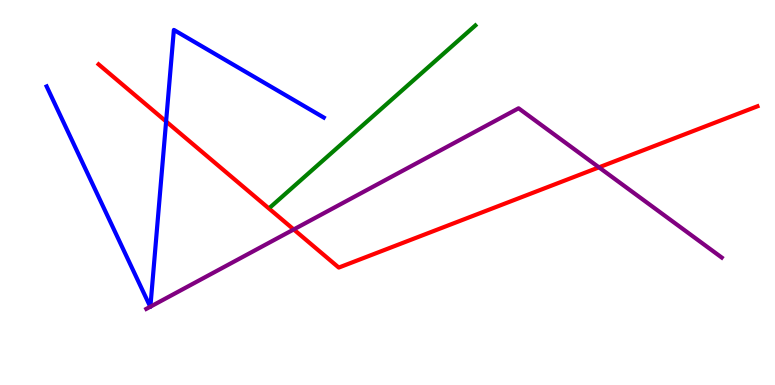[{'lines': ['blue', 'red'], 'intersections': [{'x': 2.14, 'y': 6.84}]}, {'lines': ['green', 'red'], 'intersections': []}, {'lines': ['purple', 'red'], 'intersections': [{'x': 3.79, 'y': 4.04}, {'x': 7.73, 'y': 5.65}]}, {'lines': ['blue', 'green'], 'intersections': []}, {'lines': ['blue', 'purple'], 'intersections': [{'x': 1.94, 'y': 2.03}, {'x': 1.94, 'y': 2.03}]}, {'lines': ['green', 'purple'], 'intersections': []}]